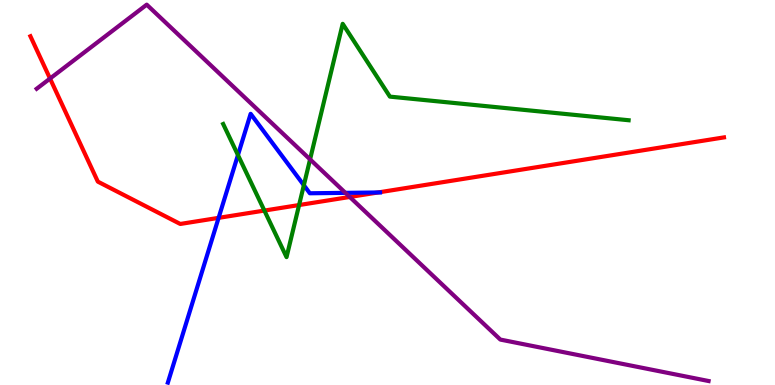[{'lines': ['blue', 'red'], 'intersections': [{'x': 2.82, 'y': 4.34}, {'x': 4.88, 'y': 5.0}]}, {'lines': ['green', 'red'], 'intersections': [{'x': 3.41, 'y': 4.53}, {'x': 3.86, 'y': 4.67}]}, {'lines': ['purple', 'red'], 'intersections': [{'x': 0.646, 'y': 7.96}, {'x': 4.51, 'y': 4.88}]}, {'lines': ['blue', 'green'], 'intersections': [{'x': 3.07, 'y': 5.97}, {'x': 3.92, 'y': 5.19}]}, {'lines': ['blue', 'purple'], 'intersections': [{'x': 4.46, 'y': 4.99}]}, {'lines': ['green', 'purple'], 'intersections': [{'x': 4.0, 'y': 5.86}]}]